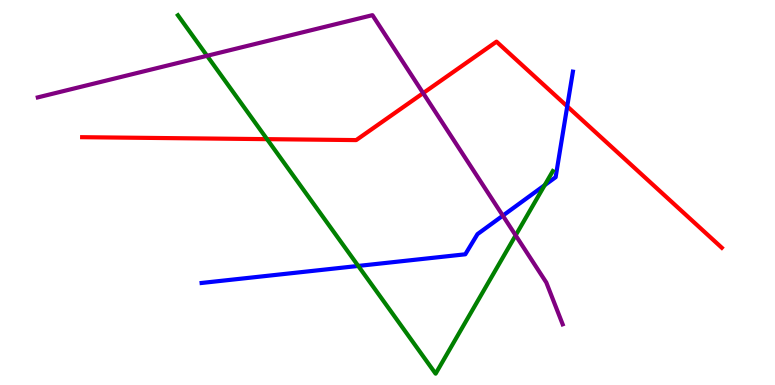[{'lines': ['blue', 'red'], 'intersections': [{'x': 7.32, 'y': 7.24}]}, {'lines': ['green', 'red'], 'intersections': [{'x': 3.45, 'y': 6.39}]}, {'lines': ['purple', 'red'], 'intersections': [{'x': 5.46, 'y': 7.58}]}, {'lines': ['blue', 'green'], 'intersections': [{'x': 4.62, 'y': 3.09}, {'x': 7.03, 'y': 5.19}]}, {'lines': ['blue', 'purple'], 'intersections': [{'x': 6.49, 'y': 4.4}]}, {'lines': ['green', 'purple'], 'intersections': [{'x': 2.67, 'y': 8.55}, {'x': 6.65, 'y': 3.89}]}]